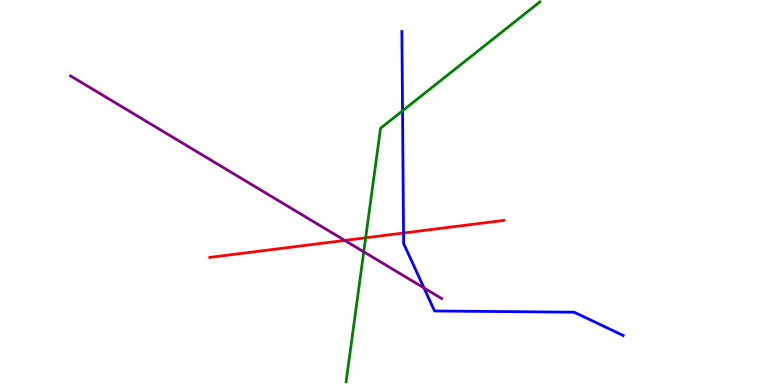[{'lines': ['blue', 'red'], 'intersections': [{'x': 5.21, 'y': 3.95}]}, {'lines': ['green', 'red'], 'intersections': [{'x': 4.72, 'y': 3.82}]}, {'lines': ['purple', 'red'], 'intersections': [{'x': 4.45, 'y': 3.76}]}, {'lines': ['blue', 'green'], 'intersections': [{'x': 5.19, 'y': 7.12}]}, {'lines': ['blue', 'purple'], 'intersections': [{'x': 5.47, 'y': 2.52}]}, {'lines': ['green', 'purple'], 'intersections': [{'x': 4.69, 'y': 3.46}]}]